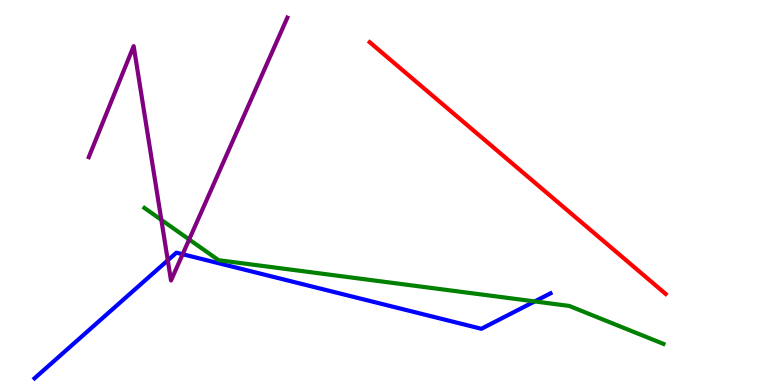[{'lines': ['blue', 'red'], 'intersections': []}, {'lines': ['green', 'red'], 'intersections': []}, {'lines': ['purple', 'red'], 'intersections': []}, {'lines': ['blue', 'green'], 'intersections': [{'x': 6.9, 'y': 2.17}]}, {'lines': ['blue', 'purple'], 'intersections': [{'x': 2.16, 'y': 3.24}, {'x': 2.36, 'y': 3.4}]}, {'lines': ['green', 'purple'], 'intersections': [{'x': 2.08, 'y': 4.29}, {'x': 2.44, 'y': 3.78}]}]